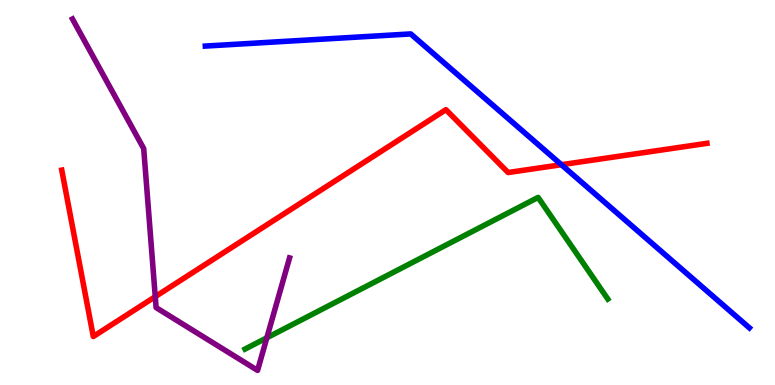[{'lines': ['blue', 'red'], 'intersections': [{'x': 7.24, 'y': 5.72}]}, {'lines': ['green', 'red'], 'intersections': []}, {'lines': ['purple', 'red'], 'intersections': [{'x': 2.0, 'y': 2.29}]}, {'lines': ['blue', 'green'], 'intersections': []}, {'lines': ['blue', 'purple'], 'intersections': []}, {'lines': ['green', 'purple'], 'intersections': [{'x': 3.44, 'y': 1.23}]}]